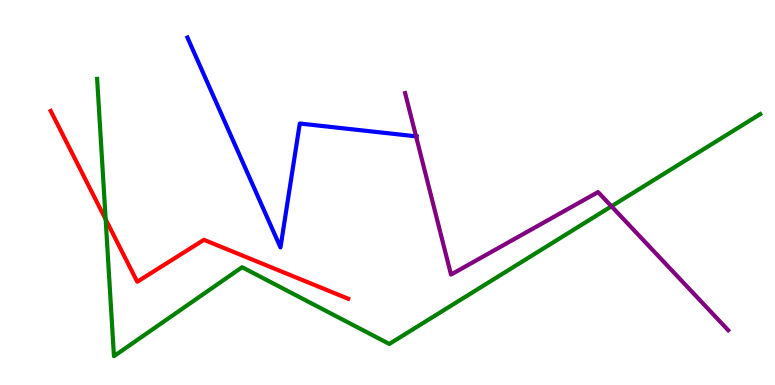[{'lines': ['blue', 'red'], 'intersections': []}, {'lines': ['green', 'red'], 'intersections': [{'x': 1.36, 'y': 4.3}]}, {'lines': ['purple', 'red'], 'intersections': []}, {'lines': ['blue', 'green'], 'intersections': []}, {'lines': ['blue', 'purple'], 'intersections': [{'x': 5.37, 'y': 6.46}]}, {'lines': ['green', 'purple'], 'intersections': [{'x': 7.89, 'y': 4.64}]}]